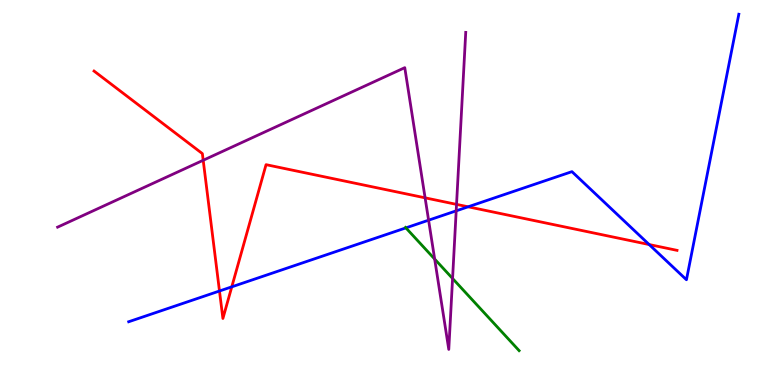[{'lines': ['blue', 'red'], 'intersections': [{'x': 2.83, 'y': 2.44}, {'x': 2.99, 'y': 2.55}, {'x': 6.04, 'y': 4.63}, {'x': 8.38, 'y': 3.65}]}, {'lines': ['green', 'red'], 'intersections': []}, {'lines': ['purple', 'red'], 'intersections': [{'x': 2.62, 'y': 5.84}, {'x': 5.49, 'y': 4.86}, {'x': 5.89, 'y': 4.69}]}, {'lines': ['blue', 'green'], 'intersections': [{'x': 5.24, 'y': 4.08}]}, {'lines': ['blue', 'purple'], 'intersections': [{'x': 5.53, 'y': 4.28}, {'x': 5.89, 'y': 4.52}]}, {'lines': ['green', 'purple'], 'intersections': [{'x': 5.61, 'y': 3.27}, {'x': 5.84, 'y': 2.77}]}]